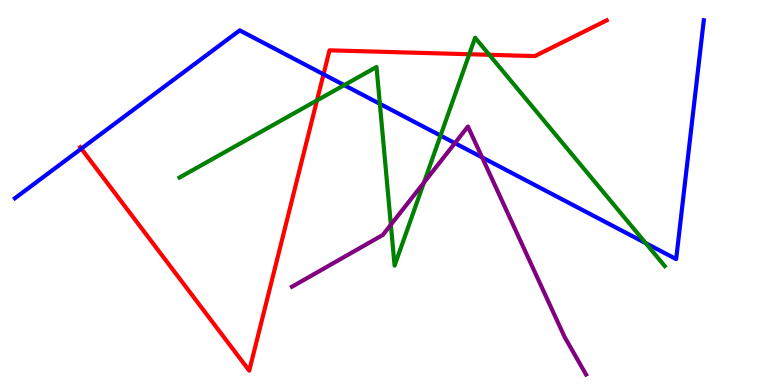[{'lines': ['blue', 'red'], 'intersections': [{'x': 1.05, 'y': 6.14}, {'x': 4.17, 'y': 8.07}]}, {'lines': ['green', 'red'], 'intersections': [{'x': 4.09, 'y': 7.39}, {'x': 6.06, 'y': 8.59}, {'x': 6.31, 'y': 8.58}]}, {'lines': ['purple', 'red'], 'intersections': []}, {'lines': ['blue', 'green'], 'intersections': [{'x': 4.44, 'y': 7.79}, {'x': 4.9, 'y': 7.3}, {'x': 5.68, 'y': 6.48}, {'x': 8.33, 'y': 3.68}]}, {'lines': ['blue', 'purple'], 'intersections': [{'x': 5.87, 'y': 6.28}, {'x': 6.22, 'y': 5.91}]}, {'lines': ['green', 'purple'], 'intersections': [{'x': 5.04, 'y': 4.16}, {'x': 5.47, 'y': 5.26}]}]